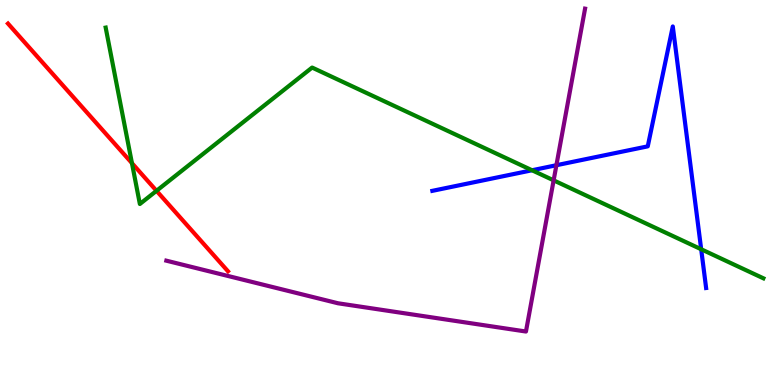[{'lines': ['blue', 'red'], 'intersections': []}, {'lines': ['green', 'red'], 'intersections': [{'x': 1.7, 'y': 5.76}, {'x': 2.02, 'y': 5.04}]}, {'lines': ['purple', 'red'], 'intersections': []}, {'lines': ['blue', 'green'], 'intersections': [{'x': 6.86, 'y': 5.58}, {'x': 9.05, 'y': 3.53}]}, {'lines': ['blue', 'purple'], 'intersections': [{'x': 7.18, 'y': 5.71}]}, {'lines': ['green', 'purple'], 'intersections': [{'x': 7.14, 'y': 5.32}]}]